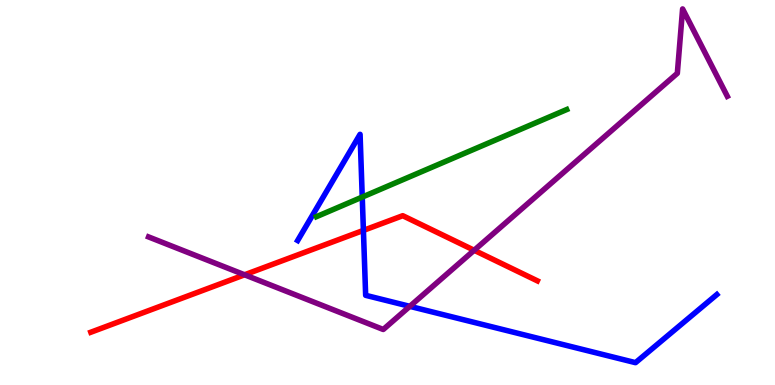[{'lines': ['blue', 'red'], 'intersections': [{'x': 4.69, 'y': 4.02}]}, {'lines': ['green', 'red'], 'intersections': []}, {'lines': ['purple', 'red'], 'intersections': [{'x': 3.16, 'y': 2.86}, {'x': 6.12, 'y': 3.5}]}, {'lines': ['blue', 'green'], 'intersections': [{'x': 4.67, 'y': 4.88}]}, {'lines': ['blue', 'purple'], 'intersections': [{'x': 5.29, 'y': 2.04}]}, {'lines': ['green', 'purple'], 'intersections': []}]